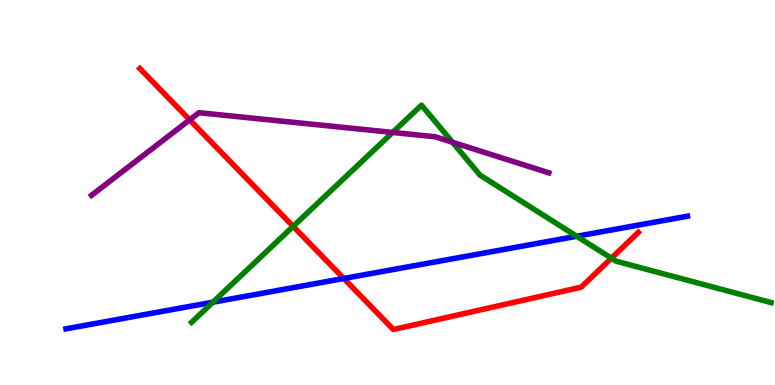[{'lines': ['blue', 'red'], 'intersections': [{'x': 4.44, 'y': 2.77}]}, {'lines': ['green', 'red'], 'intersections': [{'x': 3.78, 'y': 4.12}, {'x': 7.89, 'y': 3.29}]}, {'lines': ['purple', 'red'], 'intersections': [{'x': 2.45, 'y': 6.89}]}, {'lines': ['blue', 'green'], 'intersections': [{'x': 2.75, 'y': 2.15}, {'x': 7.44, 'y': 3.86}]}, {'lines': ['blue', 'purple'], 'intersections': []}, {'lines': ['green', 'purple'], 'intersections': [{'x': 5.07, 'y': 6.56}, {'x': 5.84, 'y': 6.31}]}]